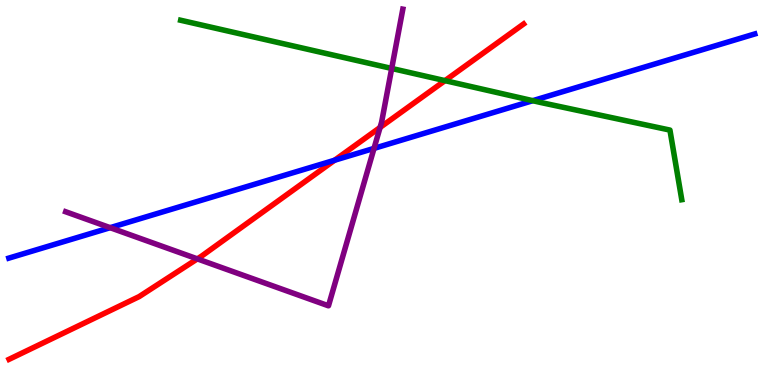[{'lines': ['blue', 'red'], 'intersections': [{'x': 4.32, 'y': 5.84}]}, {'lines': ['green', 'red'], 'intersections': [{'x': 5.74, 'y': 7.91}]}, {'lines': ['purple', 'red'], 'intersections': [{'x': 2.55, 'y': 3.28}, {'x': 4.9, 'y': 6.69}]}, {'lines': ['blue', 'green'], 'intersections': [{'x': 6.87, 'y': 7.38}]}, {'lines': ['blue', 'purple'], 'intersections': [{'x': 1.42, 'y': 4.09}, {'x': 4.83, 'y': 6.15}]}, {'lines': ['green', 'purple'], 'intersections': [{'x': 5.05, 'y': 8.22}]}]